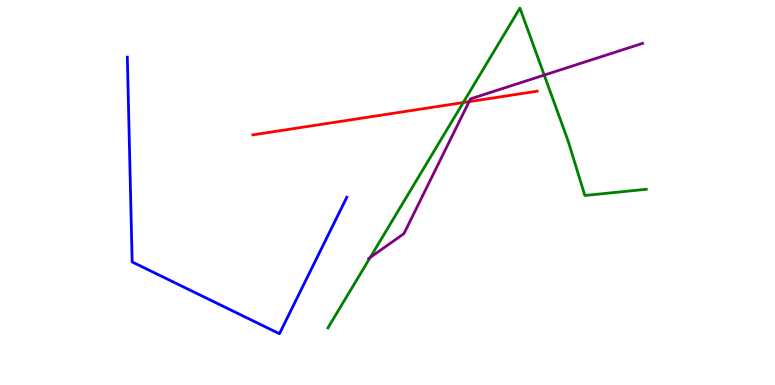[{'lines': ['blue', 'red'], 'intersections': []}, {'lines': ['green', 'red'], 'intersections': [{'x': 5.98, 'y': 7.34}]}, {'lines': ['purple', 'red'], 'intersections': [{'x': 6.05, 'y': 7.36}]}, {'lines': ['blue', 'green'], 'intersections': []}, {'lines': ['blue', 'purple'], 'intersections': []}, {'lines': ['green', 'purple'], 'intersections': [{'x': 4.78, 'y': 3.31}, {'x': 7.02, 'y': 8.05}]}]